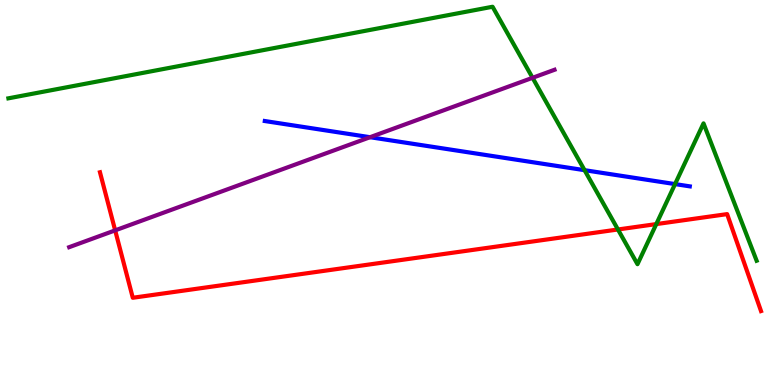[{'lines': ['blue', 'red'], 'intersections': []}, {'lines': ['green', 'red'], 'intersections': [{'x': 7.97, 'y': 4.04}, {'x': 8.47, 'y': 4.18}]}, {'lines': ['purple', 'red'], 'intersections': [{'x': 1.49, 'y': 4.02}]}, {'lines': ['blue', 'green'], 'intersections': [{'x': 7.54, 'y': 5.58}, {'x': 8.71, 'y': 5.22}]}, {'lines': ['blue', 'purple'], 'intersections': [{'x': 4.77, 'y': 6.44}]}, {'lines': ['green', 'purple'], 'intersections': [{'x': 6.87, 'y': 7.98}]}]